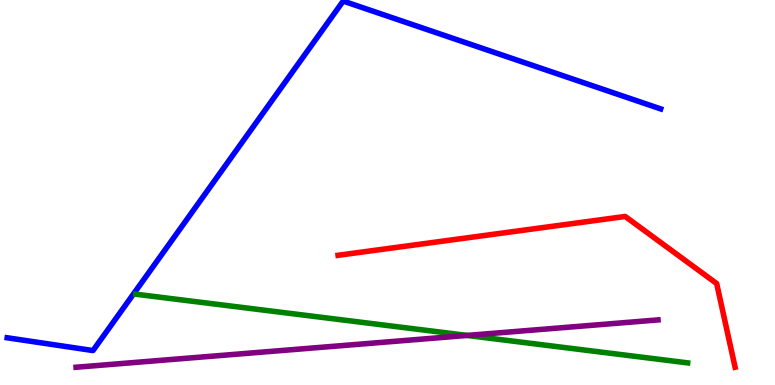[{'lines': ['blue', 'red'], 'intersections': []}, {'lines': ['green', 'red'], 'intersections': []}, {'lines': ['purple', 'red'], 'intersections': []}, {'lines': ['blue', 'green'], 'intersections': []}, {'lines': ['blue', 'purple'], 'intersections': []}, {'lines': ['green', 'purple'], 'intersections': [{'x': 6.03, 'y': 1.29}]}]